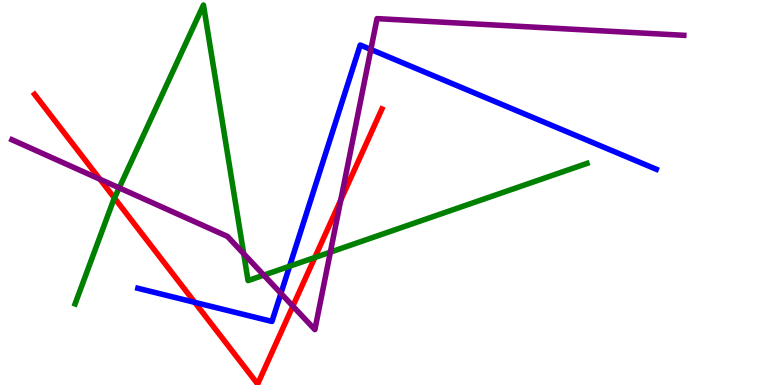[{'lines': ['blue', 'red'], 'intersections': [{'x': 2.51, 'y': 2.15}]}, {'lines': ['green', 'red'], 'intersections': [{'x': 1.48, 'y': 4.85}, {'x': 4.06, 'y': 3.31}]}, {'lines': ['purple', 'red'], 'intersections': [{'x': 1.29, 'y': 5.34}, {'x': 3.78, 'y': 2.05}, {'x': 4.4, 'y': 4.8}]}, {'lines': ['blue', 'green'], 'intersections': [{'x': 3.74, 'y': 3.08}]}, {'lines': ['blue', 'purple'], 'intersections': [{'x': 3.62, 'y': 2.38}, {'x': 4.79, 'y': 8.71}]}, {'lines': ['green', 'purple'], 'intersections': [{'x': 1.54, 'y': 5.12}, {'x': 3.14, 'y': 3.41}, {'x': 3.4, 'y': 2.85}, {'x': 4.26, 'y': 3.45}]}]